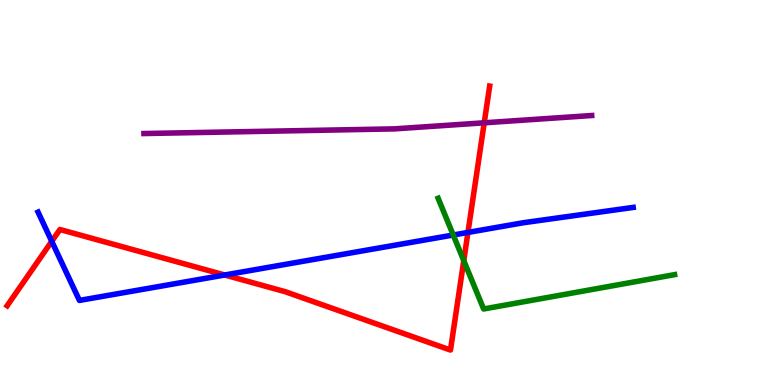[{'lines': ['blue', 'red'], 'intersections': [{'x': 0.668, 'y': 3.73}, {'x': 2.9, 'y': 2.86}, {'x': 6.04, 'y': 3.96}]}, {'lines': ['green', 'red'], 'intersections': [{'x': 5.98, 'y': 3.23}]}, {'lines': ['purple', 'red'], 'intersections': [{'x': 6.25, 'y': 6.81}]}, {'lines': ['blue', 'green'], 'intersections': [{'x': 5.85, 'y': 3.9}]}, {'lines': ['blue', 'purple'], 'intersections': []}, {'lines': ['green', 'purple'], 'intersections': []}]